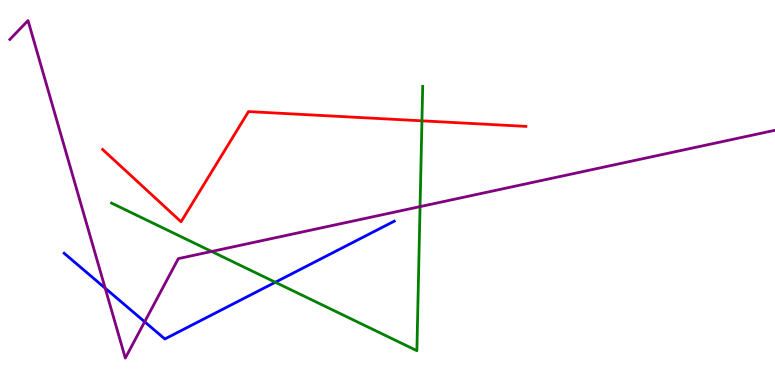[{'lines': ['blue', 'red'], 'intersections': []}, {'lines': ['green', 'red'], 'intersections': [{'x': 5.44, 'y': 6.86}]}, {'lines': ['purple', 'red'], 'intersections': []}, {'lines': ['blue', 'green'], 'intersections': [{'x': 3.55, 'y': 2.67}]}, {'lines': ['blue', 'purple'], 'intersections': [{'x': 1.36, 'y': 2.52}, {'x': 1.87, 'y': 1.64}]}, {'lines': ['green', 'purple'], 'intersections': [{'x': 2.73, 'y': 3.47}, {'x': 5.42, 'y': 4.63}]}]